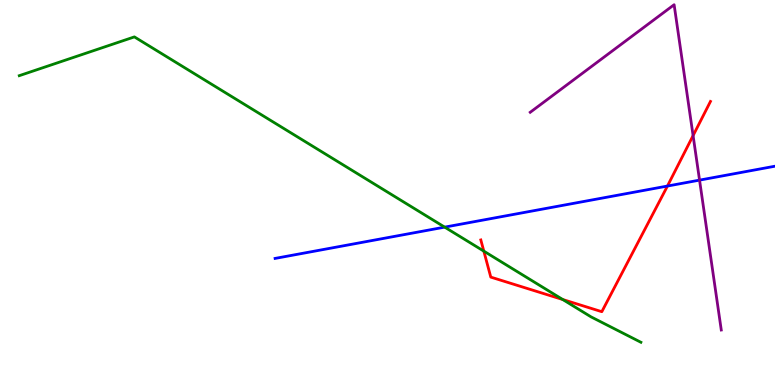[{'lines': ['blue', 'red'], 'intersections': [{'x': 8.61, 'y': 5.17}]}, {'lines': ['green', 'red'], 'intersections': [{'x': 6.24, 'y': 3.48}, {'x': 7.26, 'y': 2.22}]}, {'lines': ['purple', 'red'], 'intersections': [{'x': 8.94, 'y': 6.48}]}, {'lines': ['blue', 'green'], 'intersections': [{'x': 5.74, 'y': 4.1}]}, {'lines': ['blue', 'purple'], 'intersections': [{'x': 9.03, 'y': 5.32}]}, {'lines': ['green', 'purple'], 'intersections': []}]